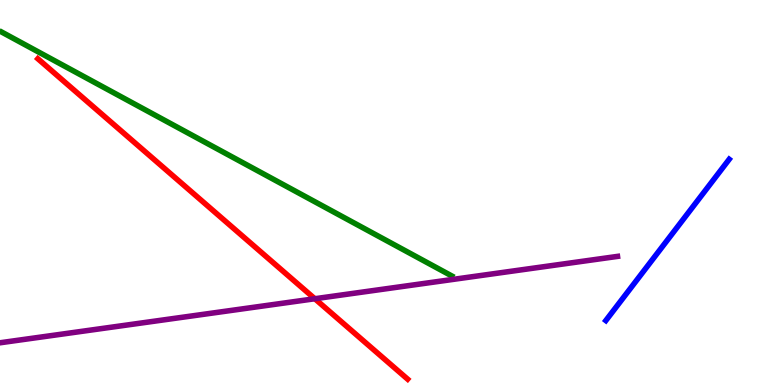[{'lines': ['blue', 'red'], 'intersections': []}, {'lines': ['green', 'red'], 'intersections': []}, {'lines': ['purple', 'red'], 'intersections': [{'x': 4.06, 'y': 2.24}]}, {'lines': ['blue', 'green'], 'intersections': []}, {'lines': ['blue', 'purple'], 'intersections': []}, {'lines': ['green', 'purple'], 'intersections': []}]